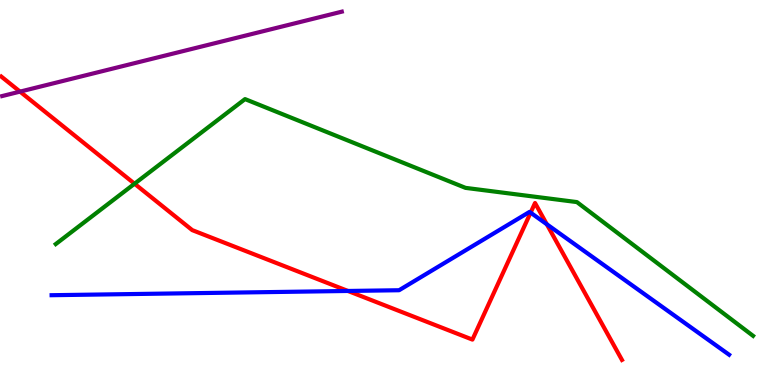[{'lines': ['blue', 'red'], 'intersections': [{'x': 4.49, 'y': 2.44}, {'x': 6.85, 'y': 4.48}, {'x': 7.06, 'y': 4.18}]}, {'lines': ['green', 'red'], 'intersections': [{'x': 1.74, 'y': 5.23}]}, {'lines': ['purple', 'red'], 'intersections': [{'x': 0.258, 'y': 7.62}]}, {'lines': ['blue', 'green'], 'intersections': []}, {'lines': ['blue', 'purple'], 'intersections': []}, {'lines': ['green', 'purple'], 'intersections': []}]